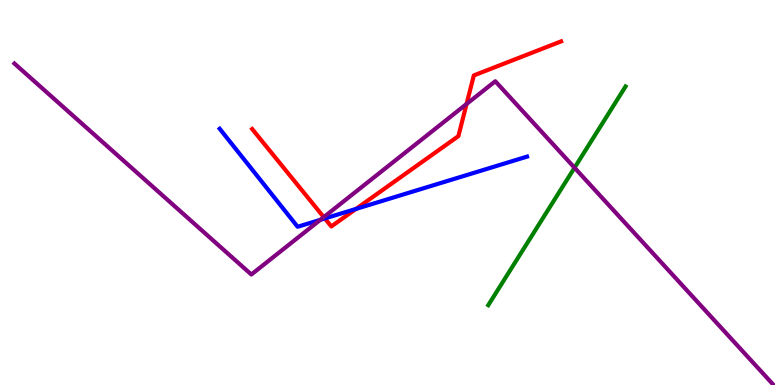[{'lines': ['blue', 'red'], 'intersections': [{'x': 4.19, 'y': 4.33}, {'x': 4.59, 'y': 4.57}]}, {'lines': ['green', 'red'], 'intersections': []}, {'lines': ['purple', 'red'], 'intersections': [{'x': 4.18, 'y': 4.36}, {'x': 6.02, 'y': 7.3}]}, {'lines': ['blue', 'green'], 'intersections': []}, {'lines': ['blue', 'purple'], 'intersections': [{'x': 4.13, 'y': 4.29}]}, {'lines': ['green', 'purple'], 'intersections': [{'x': 7.41, 'y': 5.64}]}]